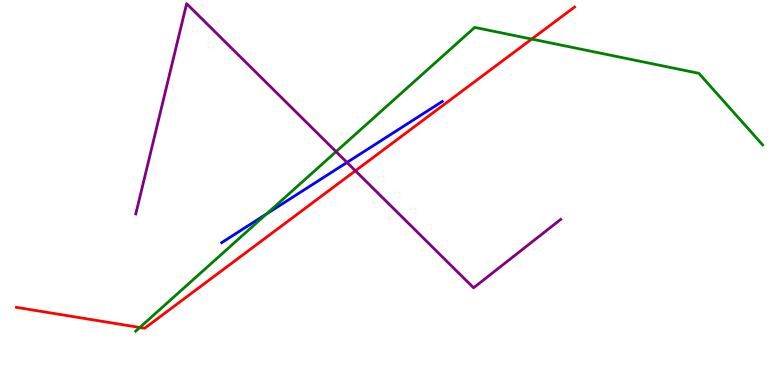[{'lines': ['blue', 'red'], 'intersections': []}, {'lines': ['green', 'red'], 'intersections': [{'x': 1.8, 'y': 1.49}, {'x': 6.86, 'y': 8.98}]}, {'lines': ['purple', 'red'], 'intersections': [{'x': 4.59, 'y': 5.56}]}, {'lines': ['blue', 'green'], 'intersections': [{'x': 3.44, 'y': 4.44}]}, {'lines': ['blue', 'purple'], 'intersections': [{'x': 4.48, 'y': 5.78}]}, {'lines': ['green', 'purple'], 'intersections': [{'x': 4.34, 'y': 6.06}]}]